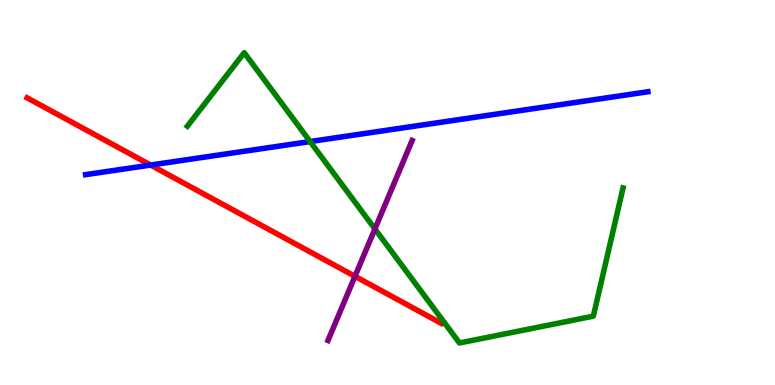[{'lines': ['blue', 'red'], 'intersections': [{'x': 1.94, 'y': 5.71}]}, {'lines': ['green', 'red'], 'intersections': []}, {'lines': ['purple', 'red'], 'intersections': [{'x': 4.58, 'y': 2.82}]}, {'lines': ['blue', 'green'], 'intersections': [{'x': 4.0, 'y': 6.32}]}, {'lines': ['blue', 'purple'], 'intersections': []}, {'lines': ['green', 'purple'], 'intersections': [{'x': 4.84, 'y': 4.05}]}]